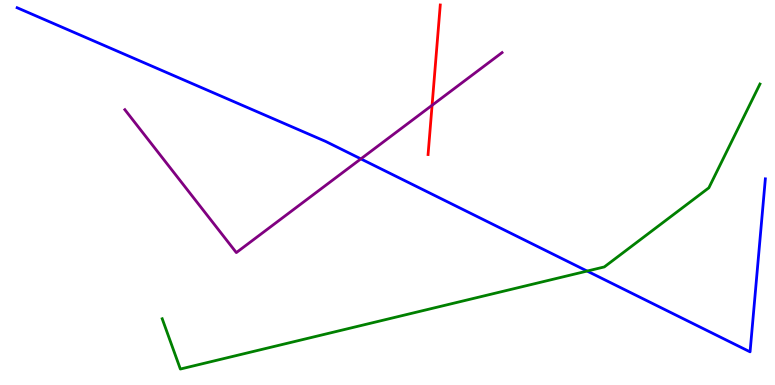[{'lines': ['blue', 'red'], 'intersections': []}, {'lines': ['green', 'red'], 'intersections': []}, {'lines': ['purple', 'red'], 'intersections': [{'x': 5.58, 'y': 7.27}]}, {'lines': ['blue', 'green'], 'intersections': [{'x': 7.58, 'y': 2.96}]}, {'lines': ['blue', 'purple'], 'intersections': [{'x': 4.66, 'y': 5.87}]}, {'lines': ['green', 'purple'], 'intersections': []}]